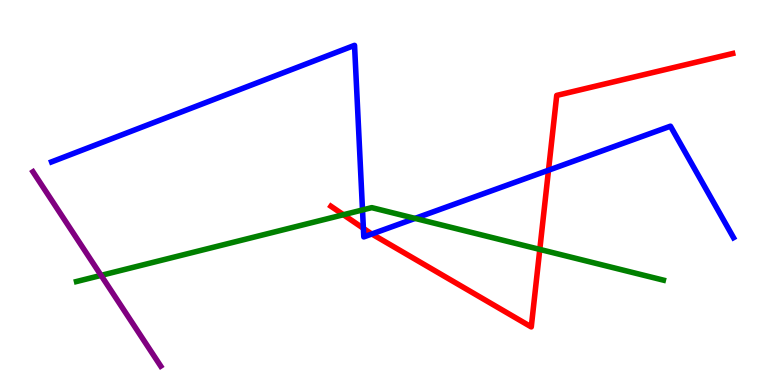[{'lines': ['blue', 'red'], 'intersections': [{'x': 4.69, 'y': 4.07}, {'x': 4.8, 'y': 3.92}, {'x': 7.08, 'y': 5.58}]}, {'lines': ['green', 'red'], 'intersections': [{'x': 4.43, 'y': 4.42}, {'x': 6.97, 'y': 3.52}]}, {'lines': ['purple', 'red'], 'intersections': []}, {'lines': ['blue', 'green'], 'intersections': [{'x': 4.68, 'y': 4.55}, {'x': 5.36, 'y': 4.33}]}, {'lines': ['blue', 'purple'], 'intersections': []}, {'lines': ['green', 'purple'], 'intersections': [{'x': 1.3, 'y': 2.85}]}]